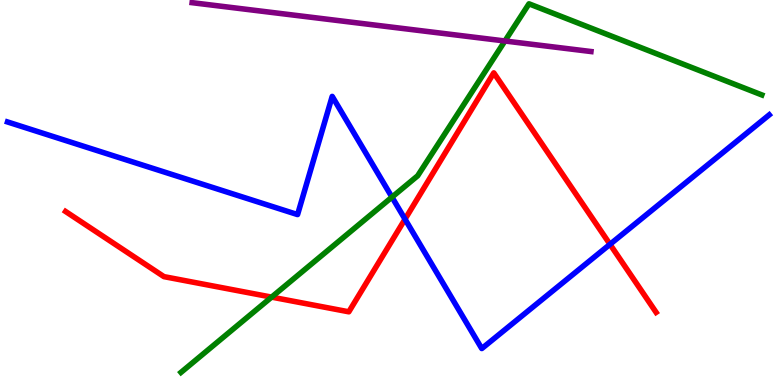[{'lines': ['blue', 'red'], 'intersections': [{'x': 5.23, 'y': 4.31}, {'x': 7.87, 'y': 3.65}]}, {'lines': ['green', 'red'], 'intersections': [{'x': 3.5, 'y': 2.28}]}, {'lines': ['purple', 'red'], 'intersections': []}, {'lines': ['blue', 'green'], 'intersections': [{'x': 5.06, 'y': 4.88}]}, {'lines': ['blue', 'purple'], 'intersections': []}, {'lines': ['green', 'purple'], 'intersections': [{'x': 6.52, 'y': 8.94}]}]